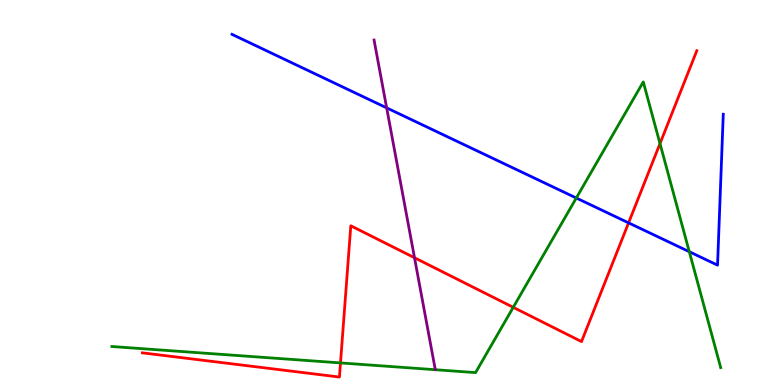[{'lines': ['blue', 'red'], 'intersections': [{'x': 8.11, 'y': 4.21}]}, {'lines': ['green', 'red'], 'intersections': [{'x': 4.39, 'y': 0.574}, {'x': 6.62, 'y': 2.02}, {'x': 8.52, 'y': 6.27}]}, {'lines': ['purple', 'red'], 'intersections': [{'x': 5.35, 'y': 3.31}]}, {'lines': ['blue', 'green'], 'intersections': [{'x': 7.44, 'y': 4.86}, {'x': 8.89, 'y': 3.46}]}, {'lines': ['blue', 'purple'], 'intersections': [{'x': 4.99, 'y': 7.2}]}, {'lines': ['green', 'purple'], 'intersections': []}]